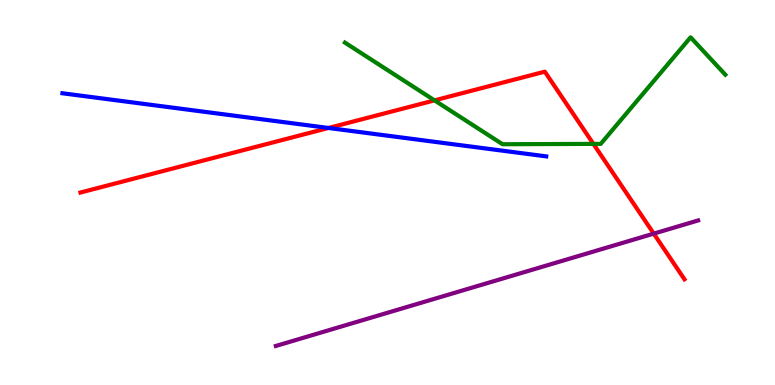[{'lines': ['blue', 'red'], 'intersections': [{'x': 4.24, 'y': 6.68}]}, {'lines': ['green', 'red'], 'intersections': [{'x': 5.61, 'y': 7.39}, {'x': 7.66, 'y': 6.26}]}, {'lines': ['purple', 'red'], 'intersections': [{'x': 8.44, 'y': 3.93}]}, {'lines': ['blue', 'green'], 'intersections': []}, {'lines': ['blue', 'purple'], 'intersections': []}, {'lines': ['green', 'purple'], 'intersections': []}]